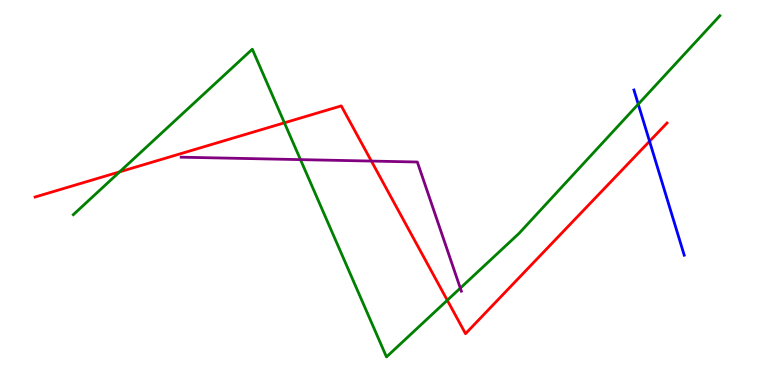[{'lines': ['blue', 'red'], 'intersections': [{'x': 8.38, 'y': 6.33}]}, {'lines': ['green', 'red'], 'intersections': [{'x': 1.54, 'y': 5.54}, {'x': 3.67, 'y': 6.81}, {'x': 5.77, 'y': 2.2}]}, {'lines': ['purple', 'red'], 'intersections': [{'x': 4.79, 'y': 5.82}]}, {'lines': ['blue', 'green'], 'intersections': [{'x': 8.24, 'y': 7.29}]}, {'lines': ['blue', 'purple'], 'intersections': []}, {'lines': ['green', 'purple'], 'intersections': [{'x': 3.88, 'y': 5.85}, {'x': 5.94, 'y': 2.52}]}]